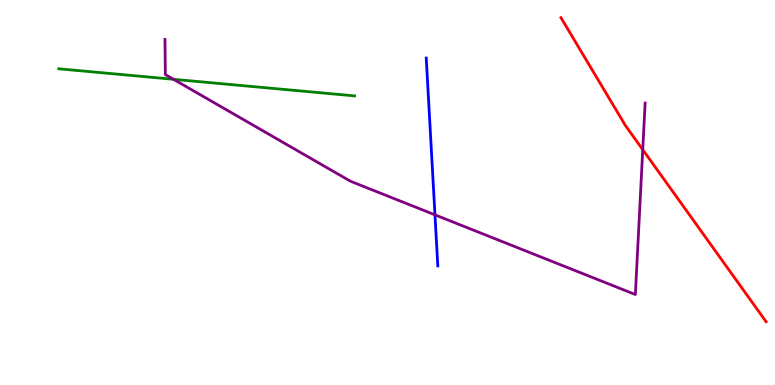[{'lines': ['blue', 'red'], 'intersections': []}, {'lines': ['green', 'red'], 'intersections': []}, {'lines': ['purple', 'red'], 'intersections': [{'x': 8.29, 'y': 6.11}]}, {'lines': ['blue', 'green'], 'intersections': []}, {'lines': ['blue', 'purple'], 'intersections': [{'x': 5.61, 'y': 4.42}]}, {'lines': ['green', 'purple'], 'intersections': [{'x': 2.24, 'y': 7.94}]}]